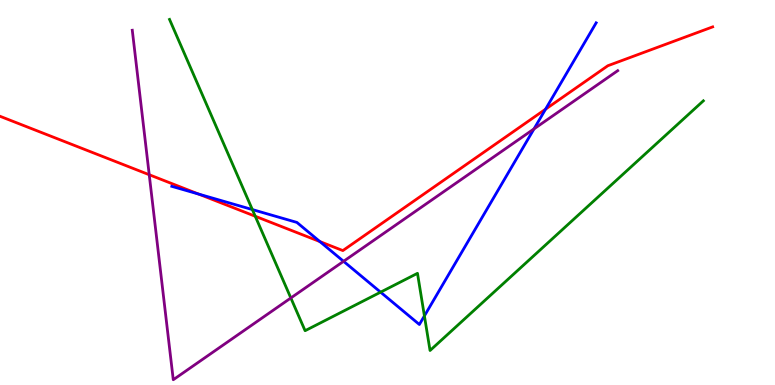[{'lines': ['blue', 'red'], 'intersections': [{'x': 2.56, 'y': 4.96}, {'x': 4.13, 'y': 3.73}, {'x': 7.04, 'y': 7.16}]}, {'lines': ['green', 'red'], 'intersections': [{'x': 3.29, 'y': 4.38}]}, {'lines': ['purple', 'red'], 'intersections': [{'x': 1.93, 'y': 5.46}]}, {'lines': ['blue', 'green'], 'intersections': [{'x': 3.26, 'y': 4.56}, {'x': 4.91, 'y': 2.41}, {'x': 5.48, 'y': 1.79}]}, {'lines': ['blue', 'purple'], 'intersections': [{'x': 4.43, 'y': 3.21}, {'x': 6.89, 'y': 6.65}]}, {'lines': ['green', 'purple'], 'intersections': [{'x': 3.75, 'y': 2.26}]}]